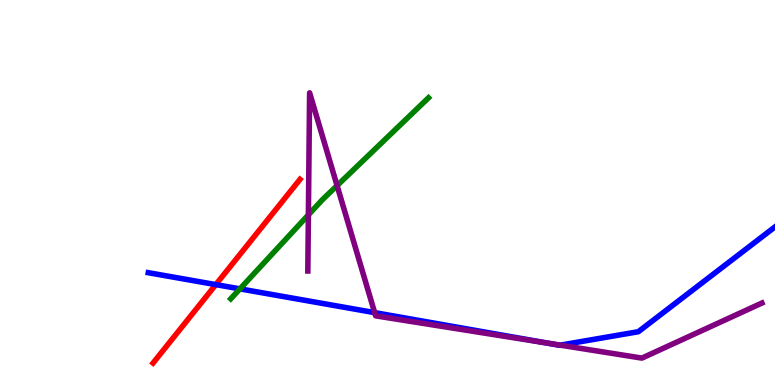[{'lines': ['blue', 'red'], 'intersections': [{'x': 2.78, 'y': 2.61}]}, {'lines': ['green', 'red'], 'intersections': []}, {'lines': ['purple', 'red'], 'intersections': []}, {'lines': ['blue', 'green'], 'intersections': [{'x': 3.1, 'y': 2.5}]}, {'lines': ['blue', 'purple'], 'intersections': [{'x': 4.83, 'y': 1.88}, {'x': 7.06, 'y': 1.09}, {'x': 7.23, 'y': 1.04}]}, {'lines': ['green', 'purple'], 'intersections': [{'x': 3.98, 'y': 4.42}, {'x': 4.35, 'y': 5.18}]}]